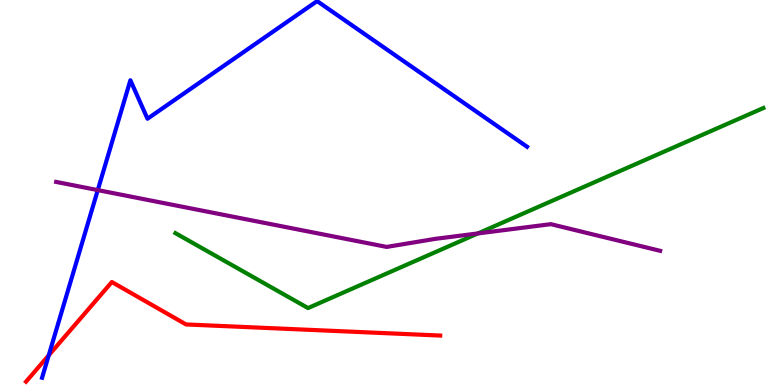[{'lines': ['blue', 'red'], 'intersections': [{'x': 0.629, 'y': 0.771}]}, {'lines': ['green', 'red'], 'intersections': []}, {'lines': ['purple', 'red'], 'intersections': []}, {'lines': ['blue', 'green'], 'intersections': []}, {'lines': ['blue', 'purple'], 'intersections': [{'x': 1.26, 'y': 5.06}]}, {'lines': ['green', 'purple'], 'intersections': [{'x': 6.17, 'y': 3.94}]}]